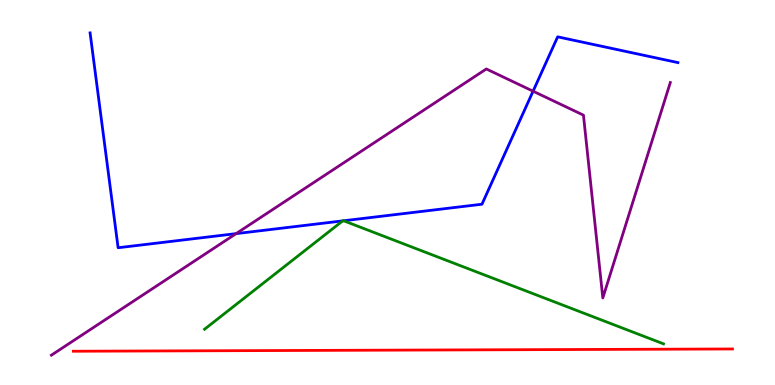[{'lines': ['blue', 'red'], 'intersections': []}, {'lines': ['green', 'red'], 'intersections': []}, {'lines': ['purple', 'red'], 'intersections': []}, {'lines': ['blue', 'green'], 'intersections': [{'x': 4.42, 'y': 4.26}, {'x': 4.43, 'y': 4.27}]}, {'lines': ['blue', 'purple'], 'intersections': [{'x': 3.05, 'y': 3.93}, {'x': 6.88, 'y': 7.63}]}, {'lines': ['green', 'purple'], 'intersections': []}]